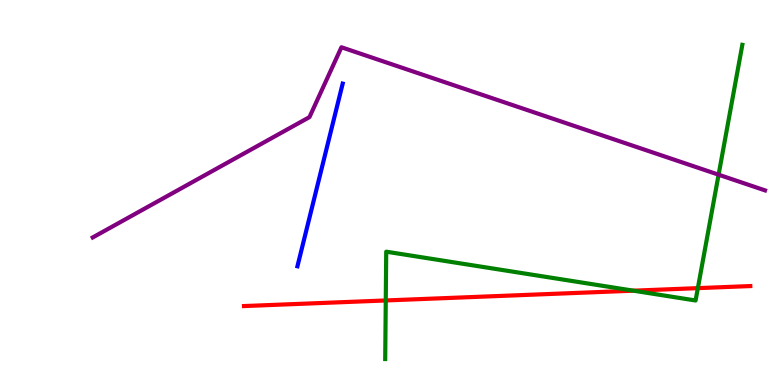[{'lines': ['blue', 'red'], 'intersections': []}, {'lines': ['green', 'red'], 'intersections': [{'x': 4.98, 'y': 2.2}, {'x': 8.17, 'y': 2.45}, {'x': 9.0, 'y': 2.52}]}, {'lines': ['purple', 'red'], 'intersections': []}, {'lines': ['blue', 'green'], 'intersections': []}, {'lines': ['blue', 'purple'], 'intersections': []}, {'lines': ['green', 'purple'], 'intersections': [{'x': 9.27, 'y': 5.46}]}]